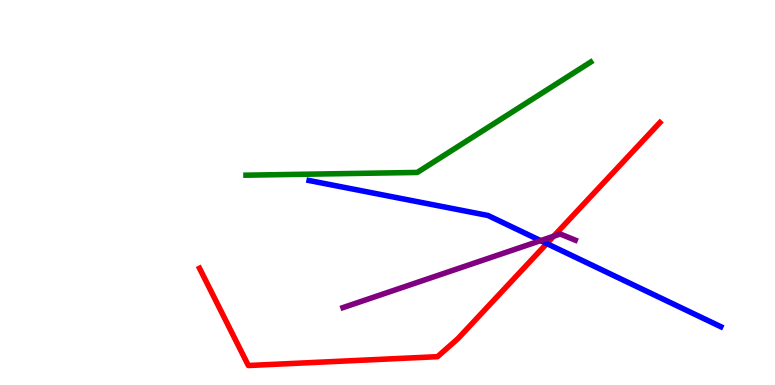[{'lines': ['blue', 'red'], 'intersections': [{'x': 7.06, 'y': 3.67}]}, {'lines': ['green', 'red'], 'intersections': []}, {'lines': ['purple', 'red'], 'intersections': [{'x': 7.14, 'y': 3.87}]}, {'lines': ['blue', 'green'], 'intersections': []}, {'lines': ['blue', 'purple'], 'intersections': [{'x': 6.98, 'y': 3.75}]}, {'lines': ['green', 'purple'], 'intersections': []}]